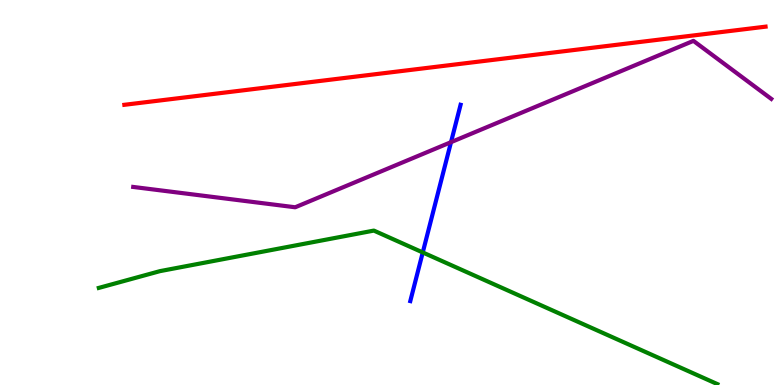[{'lines': ['blue', 'red'], 'intersections': []}, {'lines': ['green', 'red'], 'intersections': []}, {'lines': ['purple', 'red'], 'intersections': []}, {'lines': ['blue', 'green'], 'intersections': [{'x': 5.45, 'y': 3.44}]}, {'lines': ['blue', 'purple'], 'intersections': [{'x': 5.82, 'y': 6.31}]}, {'lines': ['green', 'purple'], 'intersections': []}]